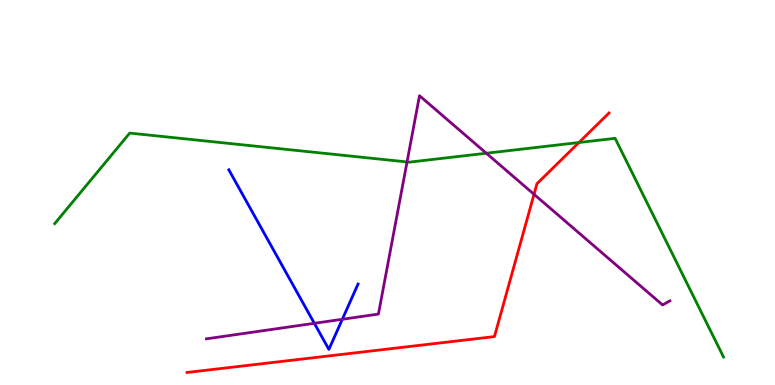[{'lines': ['blue', 'red'], 'intersections': []}, {'lines': ['green', 'red'], 'intersections': [{'x': 7.47, 'y': 6.3}]}, {'lines': ['purple', 'red'], 'intersections': [{'x': 6.89, 'y': 4.95}]}, {'lines': ['blue', 'green'], 'intersections': []}, {'lines': ['blue', 'purple'], 'intersections': [{'x': 4.06, 'y': 1.6}, {'x': 4.42, 'y': 1.71}]}, {'lines': ['green', 'purple'], 'intersections': [{'x': 5.25, 'y': 5.79}, {'x': 6.28, 'y': 6.02}]}]